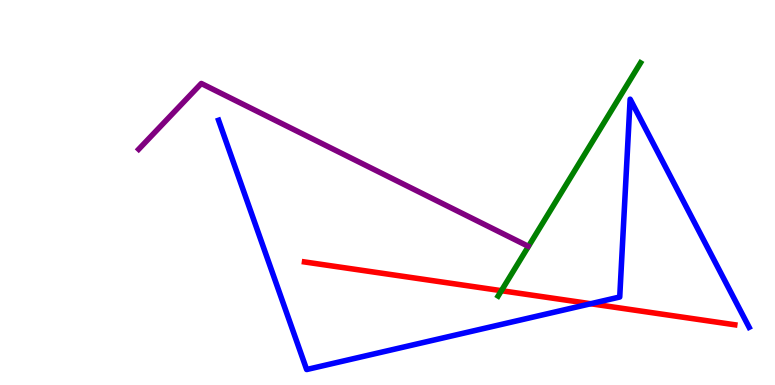[{'lines': ['blue', 'red'], 'intersections': [{'x': 7.62, 'y': 2.11}]}, {'lines': ['green', 'red'], 'intersections': [{'x': 6.47, 'y': 2.45}]}, {'lines': ['purple', 'red'], 'intersections': []}, {'lines': ['blue', 'green'], 'intersections': []}, {'lines': ['blue', 'purple'], 'intersections': []}, {'lines': ['green', 'purple'], 'intersections': []}]